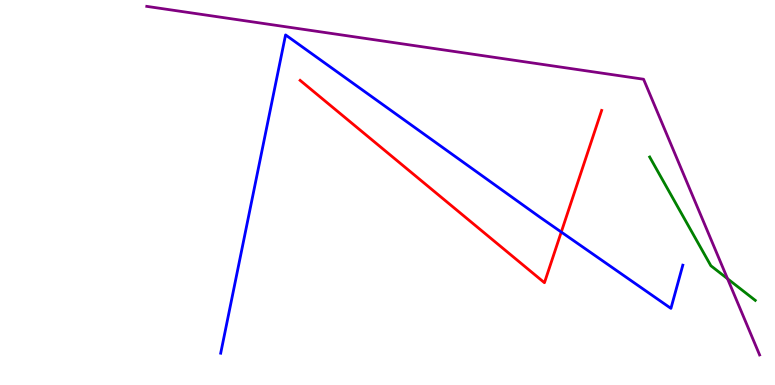[{'lines': ['blue', 'red'], 'intersections': [{'x': 7.24, 'y': 3.97}]}, {'lines': ['green', 'red'], 'intersections': []}, {'lines': ['purple', 'red'], 'intersections': []}, {'lines': ['blue', 'green'], 'intersections': []}, {'lines': ['blue', 'purple'], 'intersections': []}, {'lines': ['green', 'purple'], 'intersections': [{'x': 9.39, 'y': 2.76}]}]